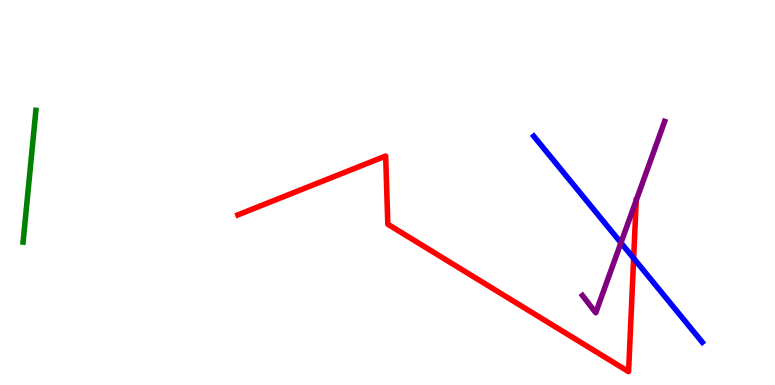[{'lines': ['blue', 'red'], 'intersections': [{'x': 8.18, 'y': 3.29}]}, {'lines': ['green', 'red'], 'intersections': []}, {'lines': ['purple', 'red'], 'intersections': [{'x': 8.21, 'y': 4.8}]}, {'lines': ['blue', 'green'], 'intersections': []}, {'lines': ['blue', 'purple'], 'intersections': [{'x': 8.01, 'y': 3.69}]}, {'lines': ['green', 'purple'], 'intersections': []}]